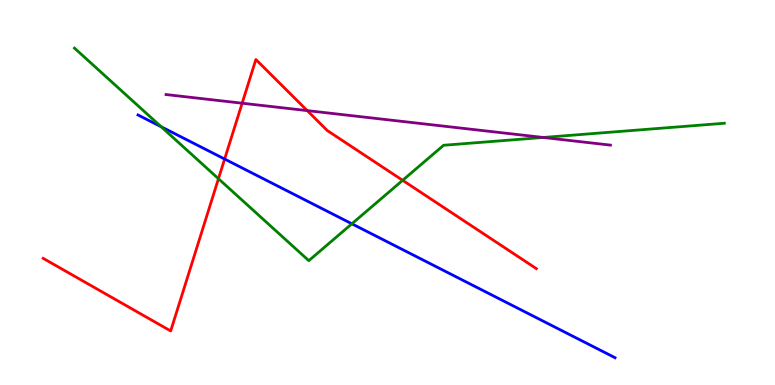[{'lines': ['blue', 'red'], 'intersections': [{'x': 2.9, 'y': 5.87}]}, {'lines': ['green', 'red'], 'intersections': [{'x': 2.82, 'y': 5.36}, {'x': 5.2, 'y': 5.32}]}, {'lines': ['purple', 'red'], 'intersections': [{'x': 3.12, 'y': 7.32}, {'x': 3.96, 'y': 7.13}]}, {'lines': ['blue', 'green'], 'intersections': [{'x': 2.08, 'y': 6.71}, {'x': 4.54, 'y': 4.19}]}, {'lines': ['blue', 'purple'], 'intersections': []}, {'lines': ['green', 'purple'], 'intersections': [{'x': 7.01, 'y': 6.43}]}]